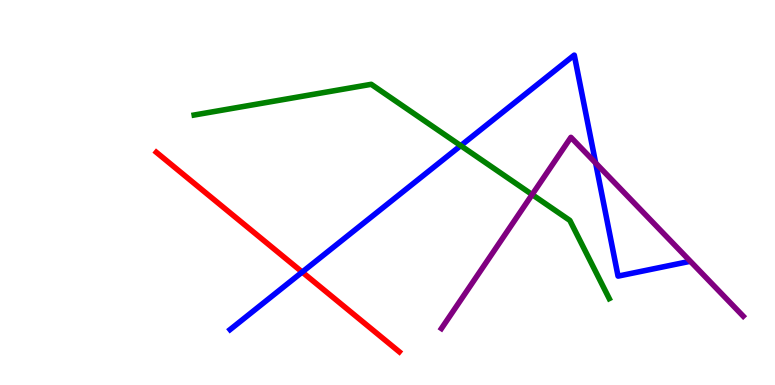[{'lines': ['blue', 'red'], 'intersections': [{'x': 3.9, 'y': 2.93}]}, {'lines': ['green', 'red'], 'intersections': []}, {'lines': ['purple', 'red'], 'intersections': []}, {'lines': ['blue', 'green'], 'intersections': [{'x': 5.94, 'y': 6.22}]}, {'lines': ['blue', 'purple'], 'intersections': [{'x': 7.69, 'y': 5.77}]}, {'lines': ['green', 'purple'], 'intersections': [{'x': 6.87, 'y': 4.95}]}]